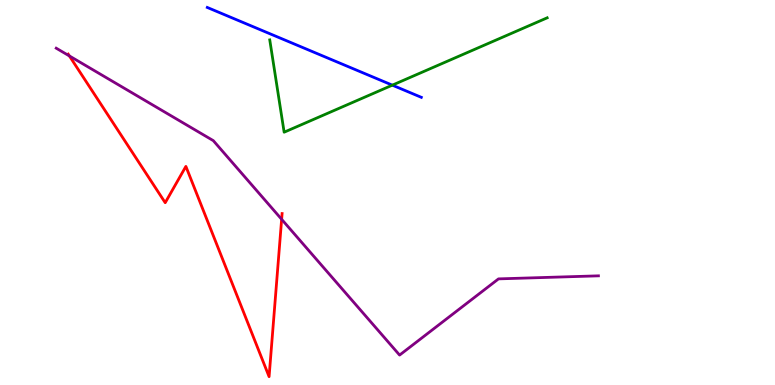[{'lines': ['blue', 'red'], 'intersections': []}, {'lines': ['green', 'red'], 'intersections': []}, {'lines': ['purple', 'red'], 'intersections': [{'x': 0.895, 'y': 8.55}, {'x': 3.63, 'y': 4.3}]}, {'lines': ['blue', 'green'], 'intersections': [{'x': 5.06, 'y': 7.79}]}, {'lines': ['blue', 'purple'], 'intersections': []}, {'lines': ['green', 'purple'], 'intersections': []}]